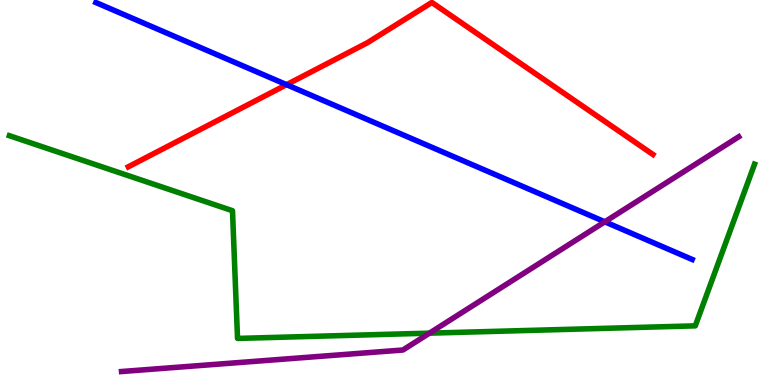[{'lines': ['blue', 'red'], 'intersections': [{'x': 3.7, 'y': 7.8}]}, {'lines': ['green', 'red'], 'intersections': []}, {'lines': ['purple', 'red'], 'intersections': []}, {'lines': ['blue', 'green'], 'intersections': []}, {'lines': ['blue', 'purple'], 'intersections': [{'x': 7.8, 'y': 4.24}]}, {'lines': ['green', 'purple'], 'intersections': [{'x': 5.54, 'y': 1.35}]}]